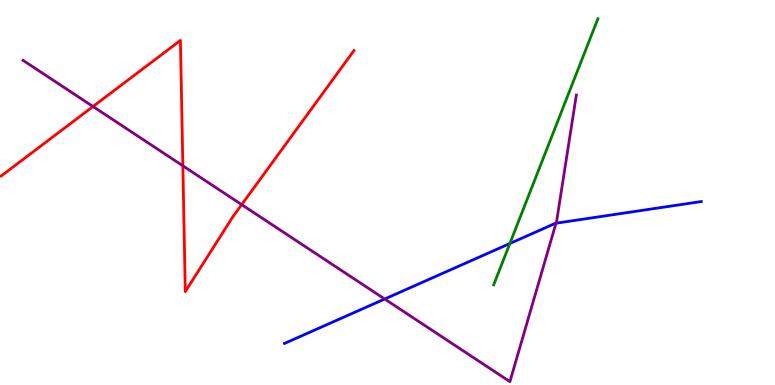[{'lines': ['blue', 'red'], 'intersections': []}, {'lines': ['green', 'red'], 'intersections': []}, {'lines': ['purple', 'red'], 'intersections': [{'x': 1.2, 'y': 7.23}, {'x': 2.36, 'y': 5.69}, {'x': 3.12, 'y': 4.68}]}, {'lines': ['blue', 'green'], 'intersections': [{'x': 6.58, 'y': 3.67}]}, {'lines': ['blue', 'purple'], 'intersections': [{'x': 4.96, 'y': 2.23}, {'x': 7.17, 'y': 4.2}]}, {'lines': ['green', 'purple'], 'intersections': []}]